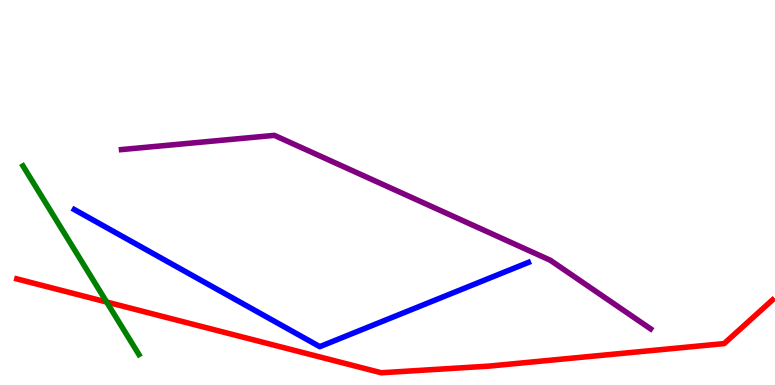[{'lines': ['blue', 'red'], 'intersections': []}, {'lines': ['green', 'red'], 'intersections': [{'x': 1.38, 'y': 2.16}]}, {'lines': ['purple', 'red'], 'intersections': []}, {'lines': ['blue', 'green'], 'intersections': []}, {'lines': ['blue', 'purple'], 'intersections': []}, {'lines': ['green', 'purple'], 'intersections': []}]